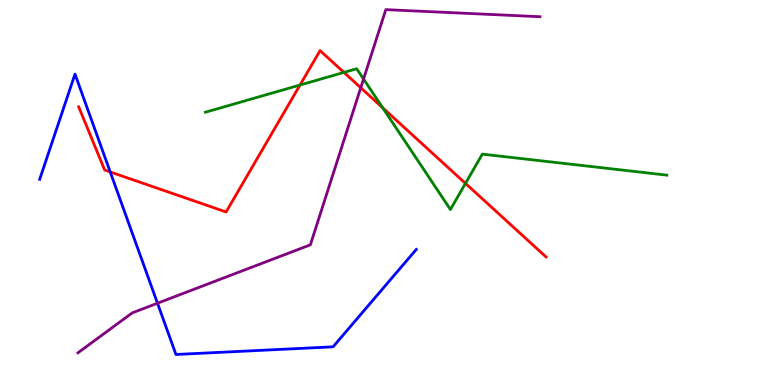[{'lines': ['blue', 'red'], 'intersections': [{'x': 1.42, 'y': 5.53}]}, {'lines': ['green', 'red'], 'intersections': [{'x': 3.87, 'y': 7.79}, {'x': 4.44, 'y': 8.12}, {'x': 4.94, 'y': 7.2}, {'x': 6.01, 'y': 5.24}]}, {'lines': ['purple', 'red'], 'intersections': [{'x': 4.65, 'y': 7.72}]}, {'lines': ['blue', 'green'], 'intersections': []}, {'lines': ['blue', 'purple'], 'intersections': [{'x': 2.03, 'y': 2.12}]}, {'lines': ['green', 'purple'], 'intersections': [{'x': 4.69, 'y': 7.95}]}]